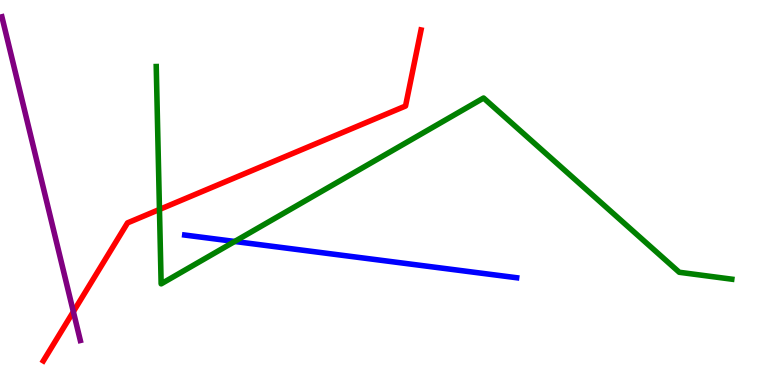[{'lines': ['blue', 'red'], 'intersections': []}, {'lines': ['green', 'red'], 'intersections': [{'x': 2.06, 'y': 4.56}]}, {'lines': ['purple', 'red'], 'intersections': [{'x': 0.946, 'y': 1.9}]}, {'lines': ['blue', 'green'], 'intersections': [{'x': 3.03, 'y': 3.73}]}, {'lines': ['blue', 'purple'], 'intersections': []}, {'lines': ['green', 'purple'], 'intersections': []}]